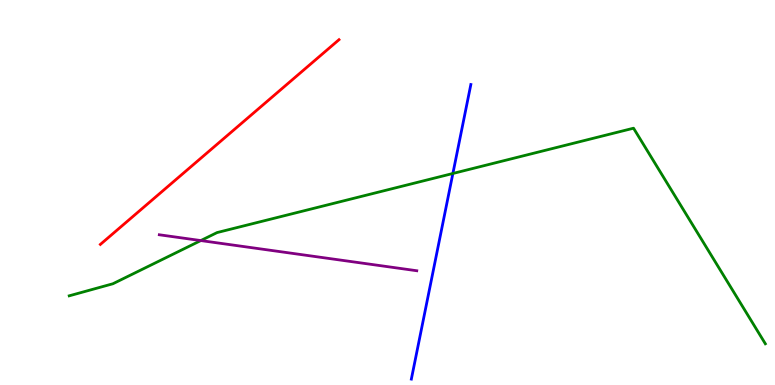[{'lines': ['blue', 'red'], 'intersections': []}, {'lines': ['green', 'red'], 'intersections': []}, {'lines': ['purple', 'red'], 'intersections': []}, {'lines': ['blue', 'green'], 'intersections': [{'x': 5.84, 'y': 5.49}]}, {'lines': ['blue', 'purple'], 'intersections': []}, {'lines': ['green', 'purple'], 'intersections': [{'x': 2.59, 'y': 3.75}]}]